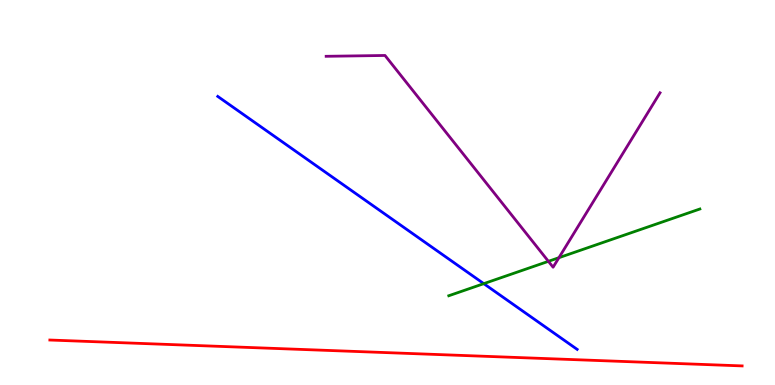[{'lines': ['blue', 'red'], 'intersections': []}, {'lines': ['green', 'red'], 'intersections': []}, {'lines': ['purple', 'red'], 'intersections': []}, {'lines': ['blue', 'green'], 'intersections': [{'x': 6.24, 'y': 2.63}]}, {'lines': ['blue', 'purple'], 'intersections': []}, {'lines': ['green', 'purple'], 'intersections': [{'x': 7.08, 'y': 3.21}, {'x': 7.21, 'y': 3.31}]}]